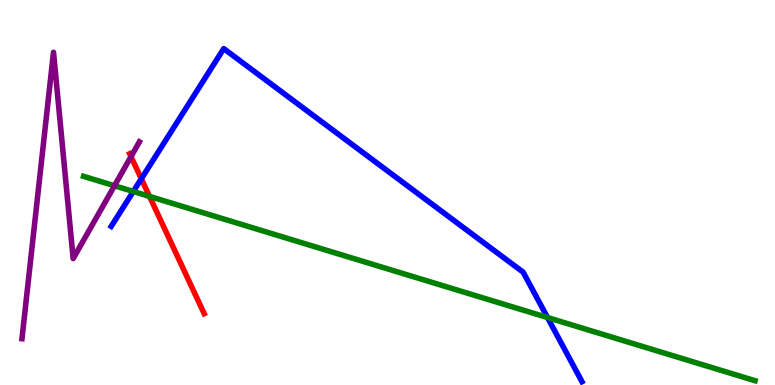[{'lines': ['blue', 'red'], 'intersections': [{'x': 1.82, 'y': 5.36}]}, {'lines': ['green', 'red'], 'intersections': [{'x': 1.93, 'y': 4.9}]}, {'lines': ['purple', 'red'], 'intersections': [{'x': 1.69, 'y': 5.93}]}, {'lines': ['blue', 'green'], 'intersections': [{'x': 1.72, 'y': 5.03}, {'x': 7.06, 'y': 1.75}]}, {'lines': ['blue', 'purple'], 'intersections': []}, {'lines': ['green', 'purple'], 'intersections': [{'x': 1.48, 'y': 5.18}]}]